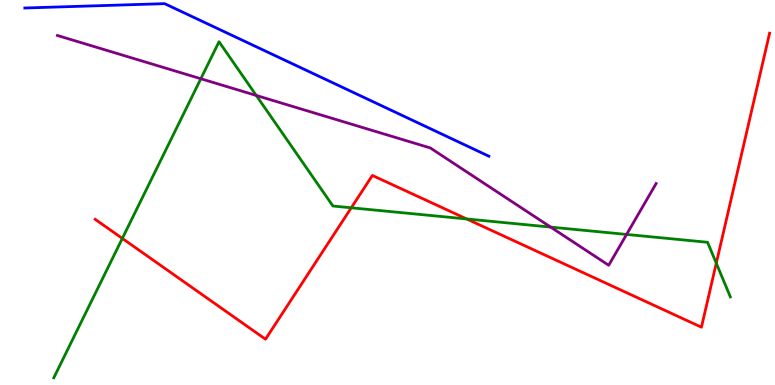[{'lines': ['blue', 'red'], 'intersections': []}, {'lines': ['green', 'red'], 'intersections': [{'x': 1.58, 'y': 3.81}, {'x': 4.53, 'y': 4.6}, {'x': 6.02, 'y': 4.31}, {'x': 9.24, 'y': 3.16}]}, {'lines': ['purple', 'red'], 'intersections': []}, {'lines': ['blue', 'green'], 'intersections': []}, {'lines': ['blue', 'purple'], 'intersections': []}, {'lines': ['green', 'purple'], 'intersections': [{'x': 2.59, 'y': 7.95}, {'x': 3.31, 'y': 7.52}, {'x': 7.11, 'y': 4.1}, {'x': 8.08, 'y': 3.91}]}]